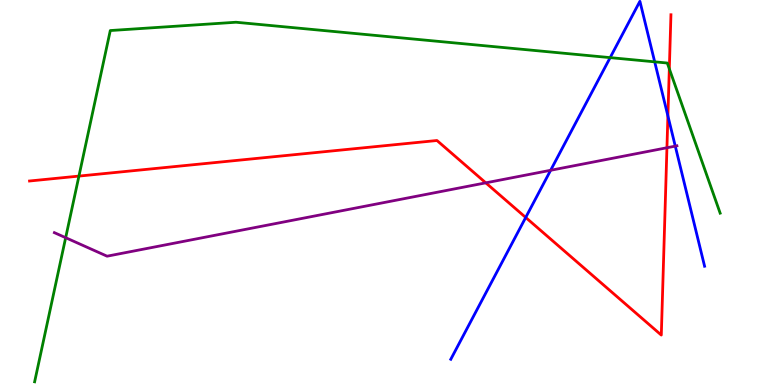[{'lines': ['blue', 'red'], 'intersections': [{'x': 6.78, 'y': 4.35}, {'x': 8.62, 'y': 6.99}]}, {'lines': ['green', 'red'], 'intersections': [{'x': 1.02, 'y': 5.43}, {'x': 8.64, 'y': 8.21}]}, {'lines': ['purple', 'red'], 'intersections': [{'x': 6.27, 'y': 5.25}, {'x': 8.61, 'y': 6.16}]}, {'lines': ['blue', 'green'], 'intersections': [{'x': 7.87, 'y': 8.5}, {'x': 8.45, 'y': 8.39}]}, {'lines': ['blue', 'purple'], 'intersections': [{'x': 7.1, 'y': 5.58}, {'x': 8.71, 'y': 6.2}]}, {'lines': ['green', 'purple'], 'intersections': [{'x': 0.847, 'y': 3.83}]}]